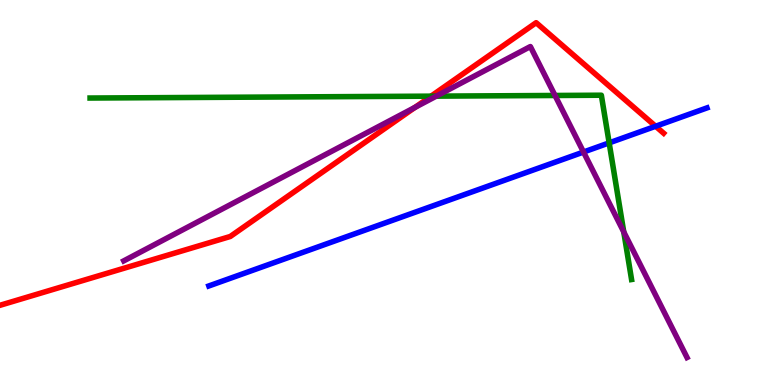[{'lines': ['blue', 'red'], 'intersections': [{'x': 8.46, 'y': 6.72}]}, {'lines': ['green', 'red'], 'intersections': [{'x': 5.56, 'y': 7.5}]}, {'lines': ['purple', 'red'], 'intersections': [{'x': 5.36, 'y': 7.21}]}, {'lines': ['blue', 'green'], 'intersections': [{'x': 7.86, 'y': 6.29}]}, {'lines': ['blue', 'purple'], 'intersections': [{'x': 7.53, 'y': 6.05}]}, {'lines': ['green', 'purple'], 'intersections': [{'x': 5.63, 'y': 7.5}, {'x': 7.16, 'y': 7.52}, {'x': 8.05, 'y': 3.98}]}]